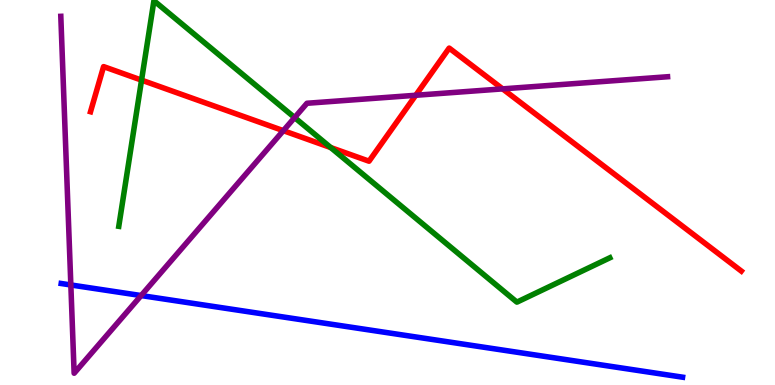[{'lines': ['blue', 'red'], 'intersections': []}, {'lines': ['green', 'red'], 'intersections': [{'x': 1.83, 'y': 7.92}, {'x': 4.27, 'y': 6.17}]}, {'lines': ['purple', 'red'], 'intersections': [{'x': 3.66, 'y': 6.61}, {'x': 5.36, 'y': 7.53}, {'x': 6.49, 'y': 7.69}]}, {'lines': ['blue', 'green'], 'intersections': []}, {'lines': ['blue', 'purple'], 'intersections': [{'x': 0.914, 'y': 2.6}, {'x': 1.82, 'y': 2.32}]}, {'lines': ['green', 'purple'], 'intersections': [{'x': 3.8, 'y': 6.95}]}]